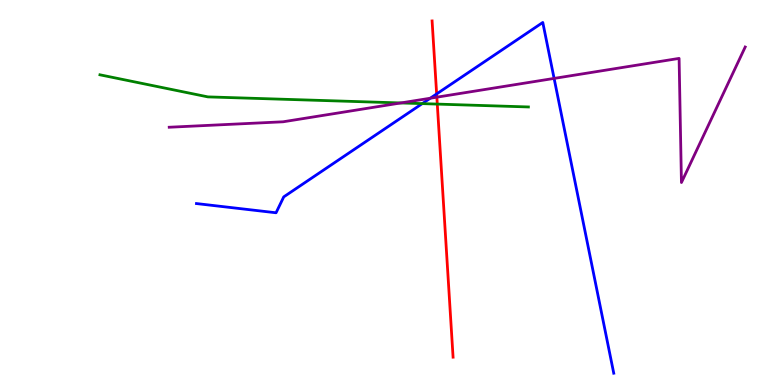[{'lines': ['blue', 'red'], 'intersections': [{'x': 5.63, 'y': 7.56}]}, {'lines': ['green', 'red'], 'intersections': [{'x': 5.64, 'y': 7.3}]}, {'lines': ['purple', 'red'], 'intersections': [{'x': 5.64, 'y': 7.48}]}, {'lines': ['blue', 'green'], 'intersections': [{'x': 5.45, 'y': 7.31}]}, {'lines': ['blue', 'purple'], 'intersections': [{'x': 5.55, 'y': 7.45}, {'x': 7.15, 'y': 7.96}]}, {'lines': ['green', 'purple'], 'intersections': [{'x': 5.17, 'y': 7.33}]}]